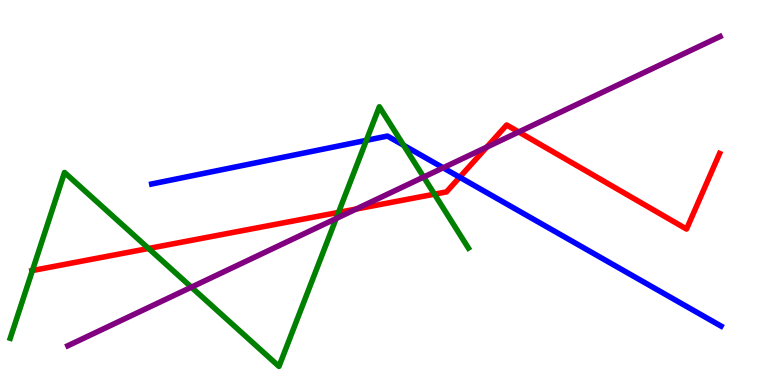[{'lines': ['blue', 'red'], 'intersections': [{'x': 5.93, 'y': 5.4}]}, {'lines': ['green', 'red'], 'intersections': [{'x': 0.418, 'y': 2.97}, {'x': 1.92, 'y': 3.55}, {'x': 4.37, 'y': 4.48}, {'x': 5.61, 'y': 4.96}]}, {'lines': ['purple', 'red'], 'intersections': [{'x': 4.6, 'y': 4.57}, {'x': 6.28, 'y': 6.18}, {'x': 6.69, 'y': 6.57}]}, {'lines': ['blue', 'green'], 'intersections': [{'x': 4.73, 'y': 6.35}, {'x': 5.21, 'y': 6.23}]}, {'lines': ['blue', 'purple'], 'intersections': [{'x': 5.72, 'y': 5.64}]}, {'lines': ['green', 'purple'], 'intersections': [{'x': 2.47, 'y': 2.54}, {'x': 4.34, 'y': 4.32}, {'x': 5.47, 'y': 5.4}]}]